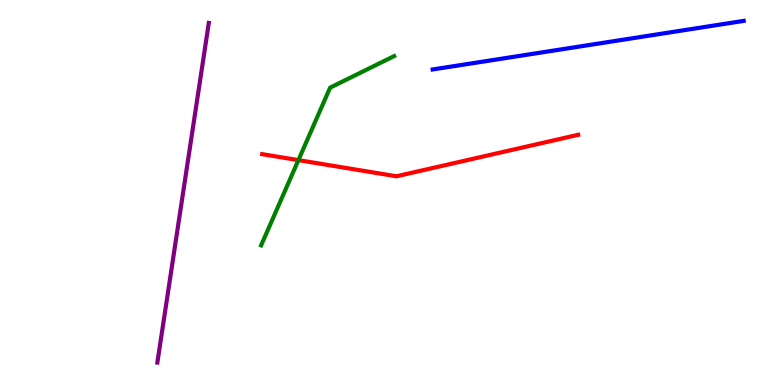[{'lines': ['blue', 'red'], 'intersections': []}, {'lines': ['green', 'red'], 'intersections': [{'x': 3.85, 'y': 5.84}]}, {'lines': ['purple', 'red'], 'intersections': []}, {'lines': ['blue', 'green'], 'intersections': []}, {'lines': ['blue', 'purple'], 'intersections': []}, {'lines': ['green', 'purple'], 'intersections': []}]